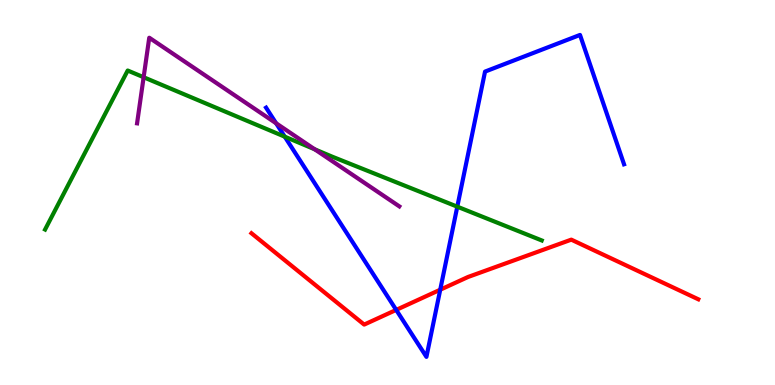[{'lines': ['blue', 'red'], 'intersections': [{'x': 5.11, 'y': 1.95}, {'x': 5.68, 'y': 2.47}]}, {'lines': ['green', 'red'], 'intersections': []}, {'lines': ['purple', 'red'], 'intersections': []}, {'lines': ['blue', 'green'], 'intersections': [{'x': 3.67, 'y': 6.45}, {'x': 5.9, 'y': 4.63}]}, {'lines': ['blue', 'purple'], 'intersections': [{'x': 3.56, 'y': 6.8}]}, {'lines': ['green', 'purple'], 'intersections': [{'x': 1.85, 'y': 7.99}, {'x': 4.06, 'y': 6.12}]}]